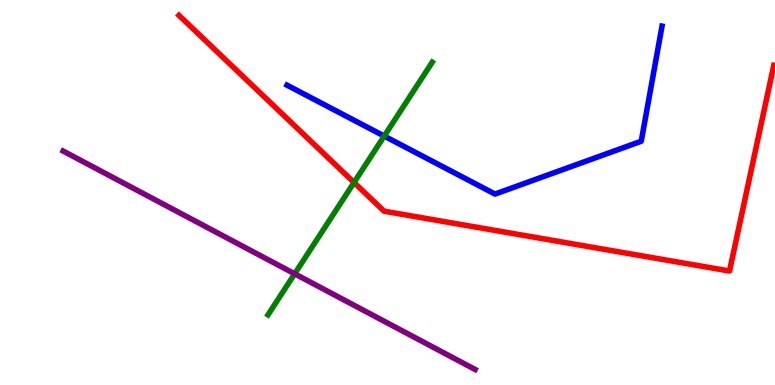[{'lines': ['blue', 'red'], 'intersections': []}, {'lines': ['green', 'red'], 'intersections': [{'x': 4.57, 'y': 5.26}]}, {'lines': ['purple', 'red'], 'intersections': []}, {'lines': ['blue', 'green'], 'intersections': [{'x': 4.96, 'y': 6.47}]}, {'lines': ['blue', 'purple'], 'intersections': []}, {'lines': ['green', 'purple'], 'intersections': [{'x': 3.8, 'y': 2.89}]}]